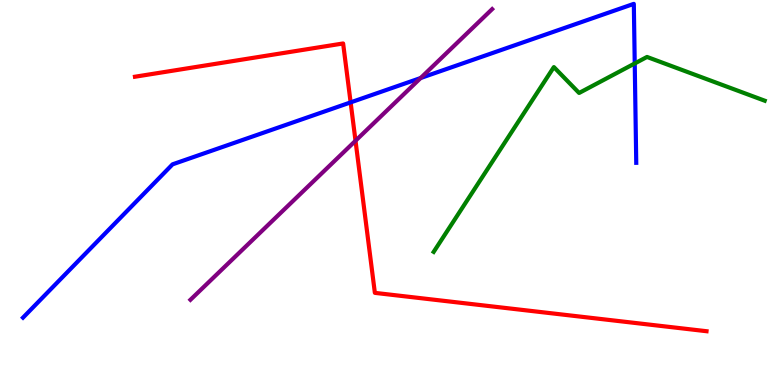[{'lines': ['blue', 'red'], 'intersections': [{'x': 4.52, 'y': 7.34}]}, {'lines': ['green', 'red'], 'intersections': []}, {'lines': ['purple', 'red'], 'intersections': [{'x': 4.59, 'y': 6.34}]}, {'lines': ['blue', 'green'], 'intersections': [{'x': 8.19, 'y': 8.35}]}, {'lines': ['blue', 'purple'], 'intersections': [{'x': 5.43, 'y': 7.97}]}, {'lines': ['green', 'purple'], 'intersections': []}]